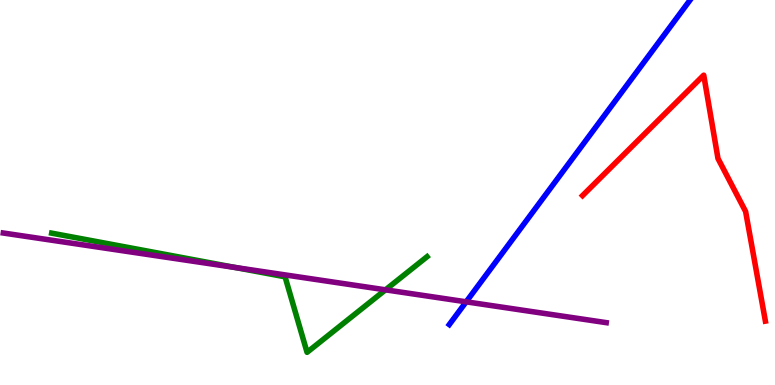[{'lines': ['blue', 'red'], 'intersections': []}, {'lines': ['green', 'red'], 'intersections': []}, {'lines': ['purple', 'red'], 'intersections': []}, {'lines': ['blue', 'green'], 'intersections': []}, {'lines': ['blue', 'purple'], 'intersections': [{'x': 6.02, 'y': 2.16}]}, {'lines': ['green', 'purple'], 'intersections': [{'x': 3.03, 'y': 3.05}, {'x': 4.97, 'y': 2.47}]}]